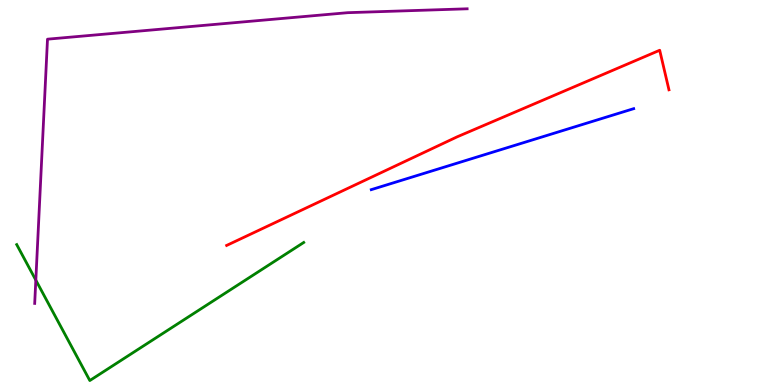[{'lines': ['blue', 'red'], 'intersections': []}, {'lines': ['green', 'red'], 'intersections': []}, {'lines': ['purple', 'red'], 'intersections': []}, {'lines': ['blue', 'green'], 'intersections': []}, {'lines': ['blue', 'purple'], 'intersections': []}, {'lines': ['green', 'purple'], 'intersections': [{'x': 0.462, 'y': 2.72}]}]